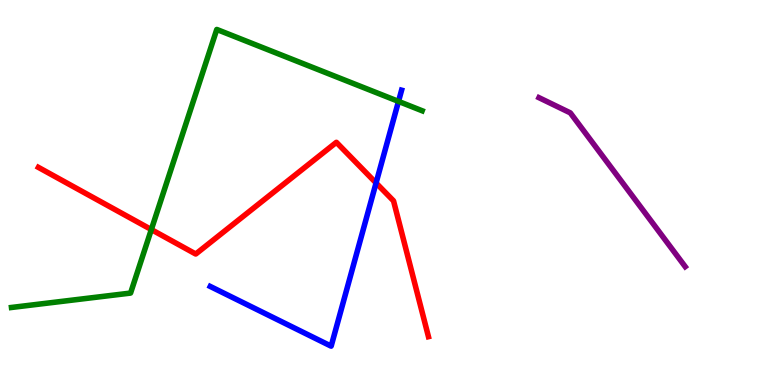[{'lines': ['blue', 'red'], 'intersections': [{'x': 4.85, 'y': 5.25}]}, {'lines': ['green', 'red'], 'intersections': [{'x': 1.95, 'y': 4.04}]}, {'lines': ['purple', 'red'], 'intersections': []}, {'lines': ['blue', 'green'], 'intersections': [{'x': 5.14, 'y': 7.37}]}, {'lines': ['blue', 'purple'], 'intersections': []}, {'lines': ['green', 'purple'], 'intersections': []}]